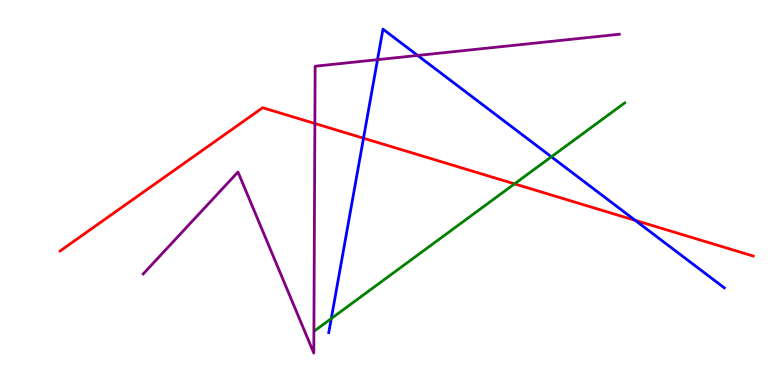[{'lines': ['blue', 'red'], 'intersections': [{'x': 4.69, 'y': 6.41}, {'x': 8.2, 'y': 4.28}]}, {'lines': ['green', 'red'], 'intersections': [{'x': 6.64, 'y': 5.22}]}, {'lines': ['purple', 'red'], 'intersections': [{'x': 4.06, 'y': 6.79}]}, {'lines': ['blue', 'green'], 'intersections': [{'x': 4.27, 'y': 1.73}, {'x': 7.11, 'y': 5.93}]}, {'lines': ['blue', 'purple'], 'intersections': [{'x': 4.87, 'y': 8.45}, {'x': 5.39, 'y': 8.56}]}, {'lines': ['green', 'purple'], 'intersections': []}]